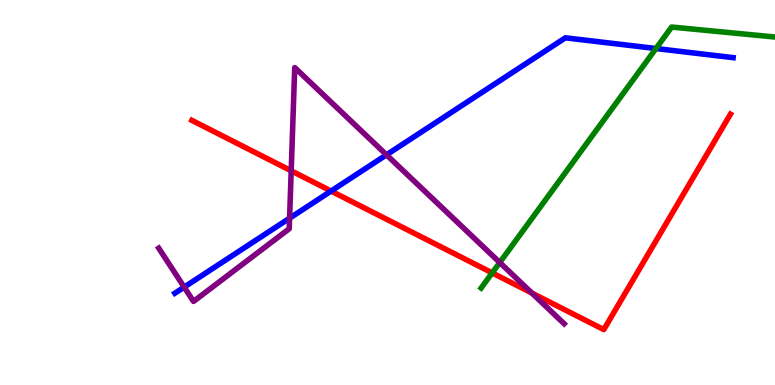[{'lines': ['blue', 'red'], 'intersections': [{'x': 4.27, 'y': 5.04}]}, {'lines': ['green', 'red'], 'intersections': [{'x': 6.35, 'y': 2.91}]}, {'lines': ['purple', 'red'], 'intersections': [{'x': 3.76, 'y': 5.56}, {'x': 6.86, 'y': 2.39}]}, {'lines': ['blue', 'green'], 'intersections': [{'x': 8.46, 'y': 8.74}]}, {'lines': ['blue', 'purple'], 'intersections': [{'x': 2.38, 'y': 2.54}, {'x': 3.74, 'y': 4.33}, {'x': 4.99, 'y': 5.98}]}, {'lines': ['green', 'purple'], 'intersections': [{'x': 6.45, 'y': 3.18}]}]